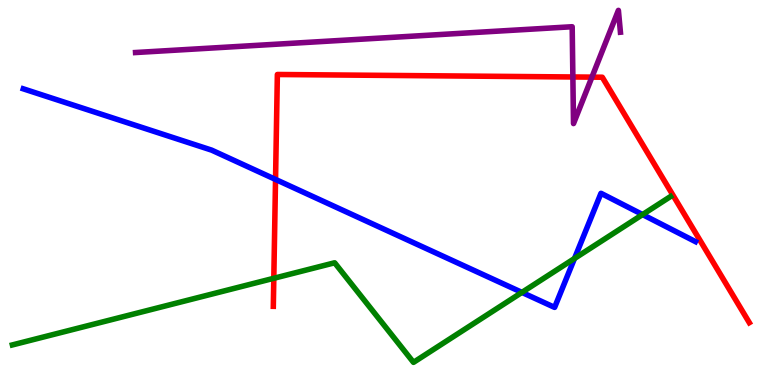[{'lines': ['blue', 'red'], 'intersections': [{'x': 3.56, 'y': 5.34}]}, {'lines': ['green', 'red'], 'intersections': [{'x': 3.53, 'y': 2.77}]}, {'lines': ['purple', 'red'], 'intersections': [{'x': 7.39, 'y': 8.0}, {'x': 7.64, 'y': 8.0}]}, {'lines': ['blue', 'green'], 'intersections': [{'x': 6.73, 'y': 2.41}, {'x': 7.41, 'y': 3.29}, {'x': 8.29, 'y': 4.43}]}, {'lines': ['blue', 'purple'], 'intersections': []}, {'lines': ['green', 'purple'], 'intersections': []}]